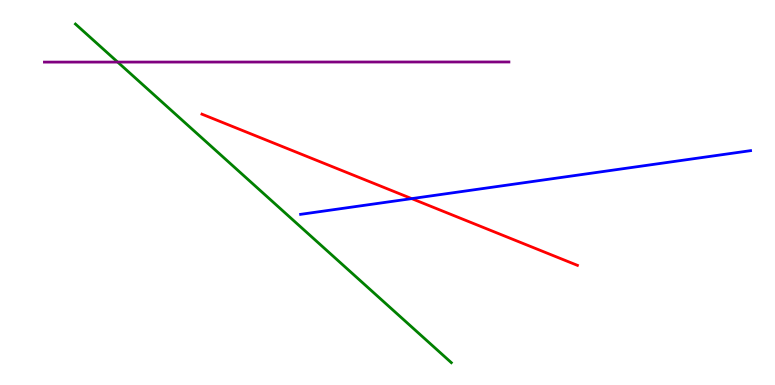[{'lines': ['blue', 'red'], 'intersections': [{'x': 5.31, 'y': 4.84}]}, {'lines': ['green', 'red'], 'intersections': []}, {'lines': ['purple', 'red'], 'intersections': []}, {'lines': ['blue', 'green'], 'intersections': []}, {'lines': ['blue', 'purple'], 'intersections': []}, {'lines': ['green', 'purple'], 'intersections': [{'x': 1.52, 'y': 8.39}]}]